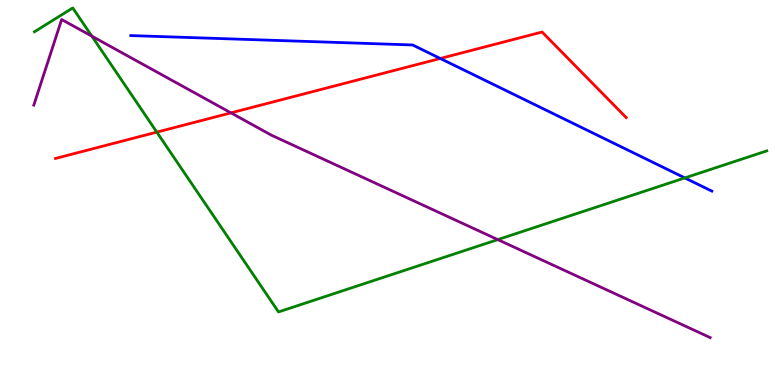[{'lines': ['blue', 'red'], 'intersections': [{'x': 5.68, 'y': 8.48}]}, {'lines': ['green', 'red'], 'intersections': [{'x': 2.02, 'y': 6.57}]}, {'lines': ['purple', 'red'], 'intersections': [{'x': 2.98, 'y': 7.07}]}, {'lines': ['blue', 'green'], 'intersections': [{'x': 8.84, 'y': 5.38}]}, {'lines': ['blue', 'purple'], 'intersections': []}, {'lines': ['green', 'purple'], 'intersections': [{'x': 1.19, 'y': 9.06}, {'x': 6.42, 'y': 3.78}]}]